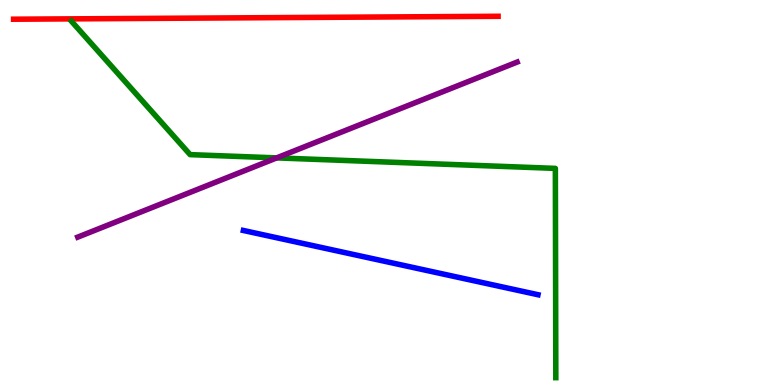[{'lines': ['blue', 'red'], 'intersections': []}, {'lines': ['green', 'red'], 'intersections': []}, {'lines': ['purple', 'red'], 'intersections': []}, {'lines': ['blue', 'green'], 'intersections': []}, {'lines': ['blue', 'purple'], 'intersections': []}, {'lines': ['green', 'purple'], 'intersections': [{'x': 3.57, 'y': 5.9}]}]